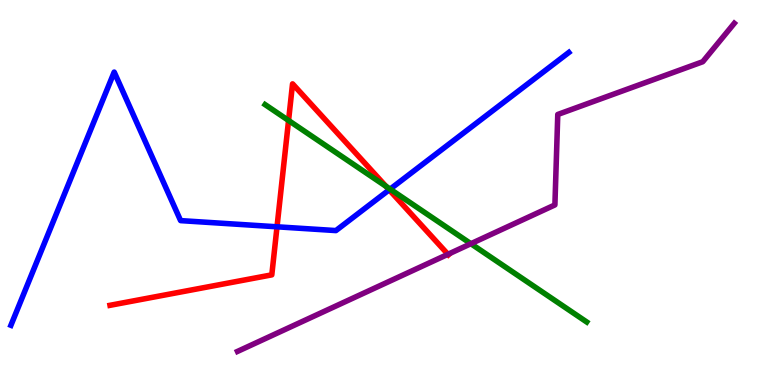[{'lines': ['blue', 'red'], 'intersections': [{'x': 3.57, 'y': 4.11}, {'x': 5.02, 'y': 5.07}]}, {'lines': ['green', 'red'], 'intersections': [{'x': 3.72, 'y': 6.87}, {'x': 4.98, 'y': 5.16}]}, {'lines': ['purple', 'red'], 'intersections': [{'x': 5.78, 'y': 3.39}]}, {'lines': ['blue', 'green'], 'intersections': [{'x': 5.03, 'y': 5.09}]}, {'lines': ['blue', 'purple'], 'intersections': []}, {'lines': ['green', 'purple'], 'intersections': [{'x': 6.08, 'y': 3.67}]}]